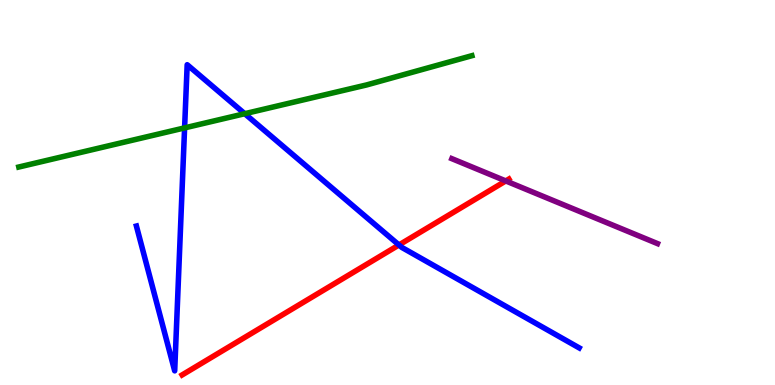[{'lines': ['blue', 'red'], 'intersections': [{'x': 5.15, 'y': 3.64}]}, {'lines': ['green', 'red'], 'intersections': []}, {'lines': ['purple', 'red'], 'intersections': [{'x': 6.53, 'y': 5.3}]}, {'lines': ['blue', 'green'], 'intersections': [{'x': 2.38, 'y': 6.68}, {'x': 3.16, 'y': 7.05}]}, {'lines': ['blue', 'purple'], 'intersections': []}, {'lines': ['green', 'purple'], 'intersections': []}]